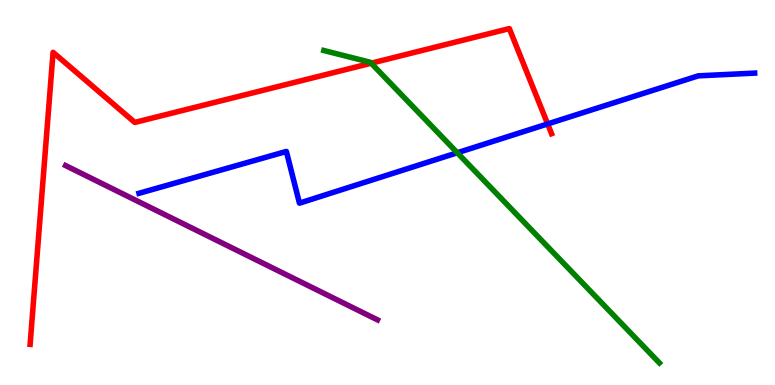[{'lines': ['blue', 'red'], 'intersections': [{'x': 7.07, 'y': 6.78}]}, {'lines': ['green', 'red'], 'intersections': [{'x': 4.79, 'y': 8.36}]}, {'lines': ['purple', 'red'], 'intersections': []}, {'lines': ['blue', 'green'], 'intersections': [{'x': 5.9, 'y': 6.03}]}, {'lines': ['blue', 'purple'], 'intersections': []}, {'lines': ['green', 'purple'], 'intersections': []}]